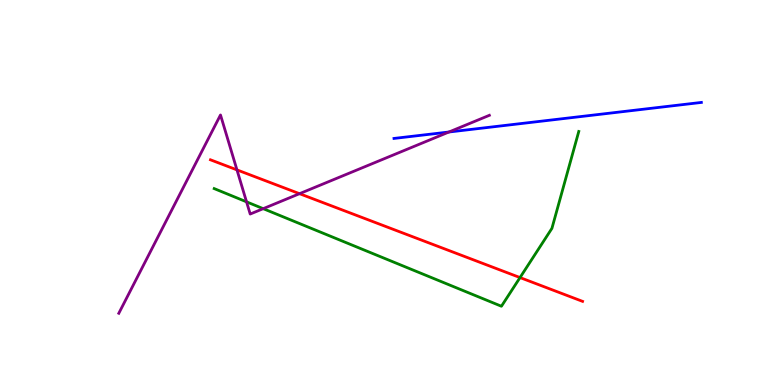[{'lines': ['blue', 'red'], 'intersections': []}, {'lines': ['green', 'red'], 'intersections': [{'x': 6.71, 'y': 2.79}]}, {'lines': ['purple', 'red'], 'intersections': [{'x': 3.06, 'y': 5.59}, {'x': 3.86, 'y': 4.97}]}, {'lines': ['blue', 'green'], 'intersections': []}, {'lines': ['blue', 'purple'], 'intersections': [{'x': 5.79, 'y': 6.57}]}, {'lines': ['green', 'purple'], 'intersections': [{'x': 3.18, 'y': 4.76}, {'x': 3.4, 'y': 4.58}]}]